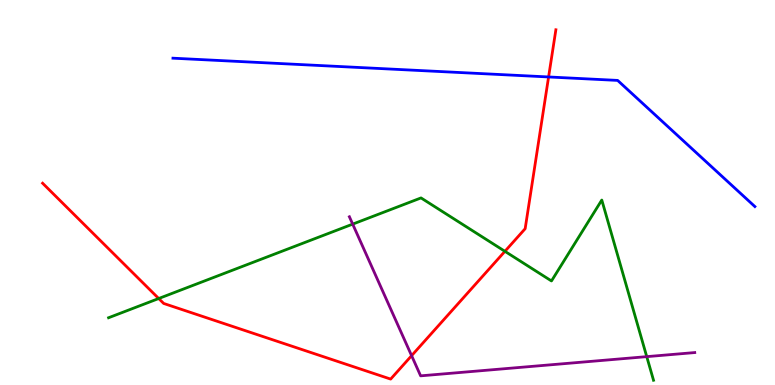[{'lines': ['blue', 'red'], 'intersections': [{'x': 7.08, 'y': 8.0}]}, {'lines': ['green', 'red'], 'intersections': [{'x': 2.05, 'y': 2.25}, {'x': 6.52, 'y': 3.47}]}, {'lines': ['purple', 'red'], 'intersections': [{'x': 5.31, 'y': 0.762}]}, {'lines': ['blue', 'green'], 'intersections': []}, {'lines': ['blue', 'purple'], 'intersections': []}, {'lines': ['green', 'purple'], 'intersections': [{'x': 4.55, 'y': 4.18}, {'x': 8.35, 'y': 0.737}]}]